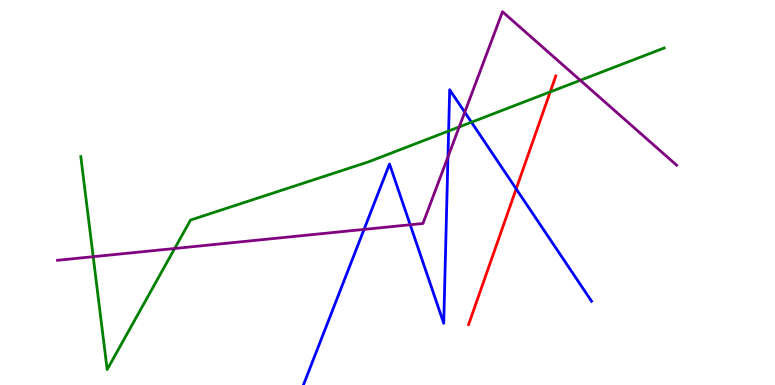[{'lines': ['blue', 'red'], 'intersections': [{'x': 6.66, 'y': 5.09}]}, {'lines': ['green', 'red'], 'intersections': [{'x': 7.1, 'y': 7.61}]}, {'lines': ['purple', 'red'], 'intersections': []}, {'lines': ['blue', 'green'], 'intersections': [{'x': 5.79, 'y': 6.6}, {'x': 6.08, 'y': 6.83}]}, {'lines': ['blue', 'purple'], 'intersections': [{'x': 4.7, 'y': 4.04}, {'x': 5.29, 'y': 4.16}, {'x': 5.78, 'y': 5.92}, {'x': 6.0, 'y': 7.09}]}, {'lines': ['green', 'purple'], 'intersections': [{'x': 1.2, 'y': 3.33}, {'x': 2.25, 'y': 3.55}, {'x': 5.93, 'y': 6.7}, {'x': 7.49, 'y': 7.91}]}]